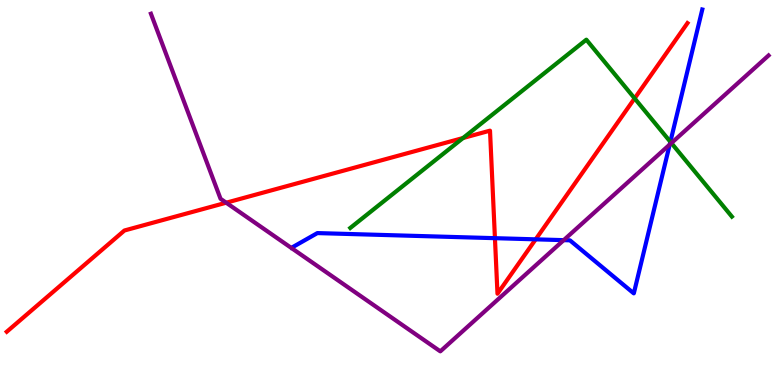[{'lines': ['blue', 'red'], 'intersections': [{'x': 6.39, 'y': 3.81}, {'x': 6.91, 'y': 3.78}]}, {'lines': ['green', 'red'], 'intersections': [{'x': 5.97, 'y': 6.42}, {'x': 8.19, 'y': 7.44}]}, {'lines': ['purple', 'red'], 'intersections': [{'x': 2.92, 'y': 4.73}]}, {'lines': ['blue', 'green'], 'intersections': [{'x': 8.65, 'y': 6.32}]}, {'lines': ['blue', 'purple'], 'intersections': [{'x': 7.27, 'y': 3.76}, {'x': 8.64, 'y': 6.24}]}, {'lines': ['green', 'purple'], 'intersections': [{'x': 8.66, 'y': 6.28}]}]